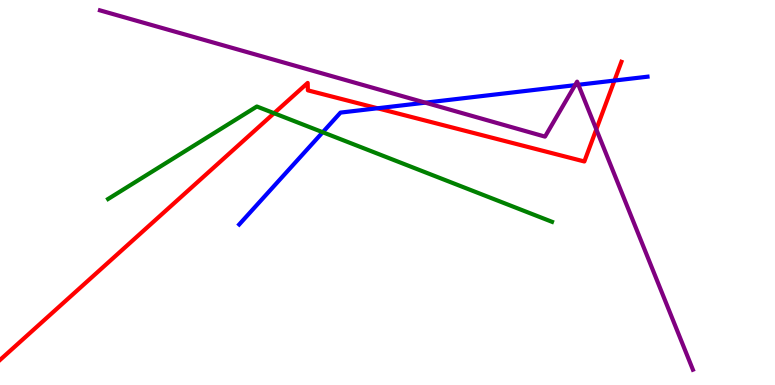[{'lines': ['blue', 'red'], 'intersections': [{'x': 4.87, 'y': 7.19}, {'x': 7.93, 'y': 7.91}]}, {'lines': ['green', 'red'], 'intersections': [{'x': 3.54, 'y': 7.06}]}, {'lines': ['purple', 'red'], 'intersections': [{'x': 7.69, 'y': 6.64}]}, {'lines': ['blue', 'green'], 'intersections': [{'x': 4.16, 'y': 6.57}]}, {'lines': ['blue', 'purple'], 'intersections': [{'x': 5.49, 'y': 7.33}, {'x': 7.42, 'y': 7.79}, {'x': 7.46, 'y': 7.8}]}, {'lines': ['green', 'purple'], 'intersections': []}]